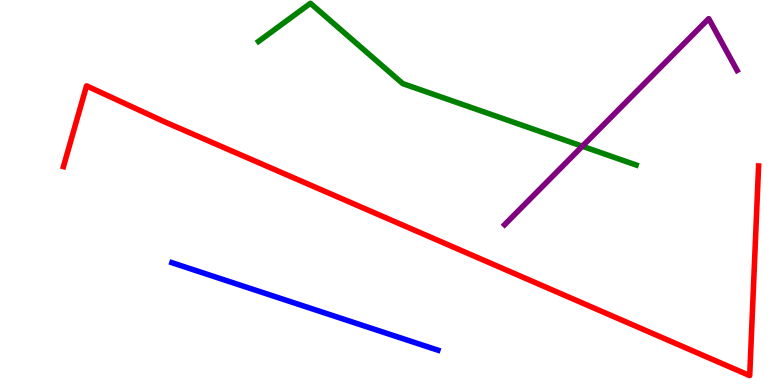[{'lines': ['blue', 'red'], 'intersections': []}, {'lines': ['green', 'red'], 'intersections': []}, {'lines': ['purple', 'red'], 'intersections': []}, {'lines': ['blue', 'green'], 'intersections': []}, {'lines': ['blue', 'purple'], 'intersections': []}, {'lines': ['green', 'purple'], 'intersections': [{'x': 7.51, 'y': 6.2}]}]